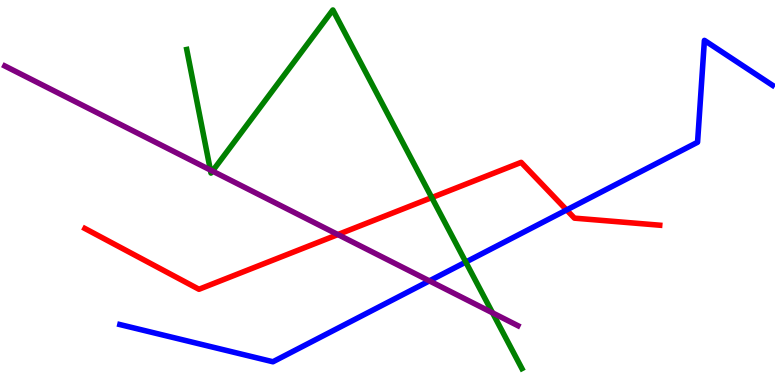[{'lines': ['blue', 'red'], 'intersections': [{'x': 7.31, 'y': 4.55}]}, {'lines': ['green', 'red'], 'intersections': [{'x': 5.57, 'y': 4.87}]}, {'lines': ['purple', 'red'], 'intersections': [{'x': 4.36, 'y': 3.91}]}, {'lines': ['blue', 'green'], 'intersections': [{'x': 6.01, 'y': 3.19}]}, {'lines': ['blue', 'purple'], 'intersections': [{'x': 5.54, 'y': 2.7}]}, {'lines': ['green', 'purple'], 'intersections': [{'x': 2.71, 'y': 5.58}, {'x': 2.74, 'y': 5.56}, {'x': 6.36, 'y': 1.87}]}]